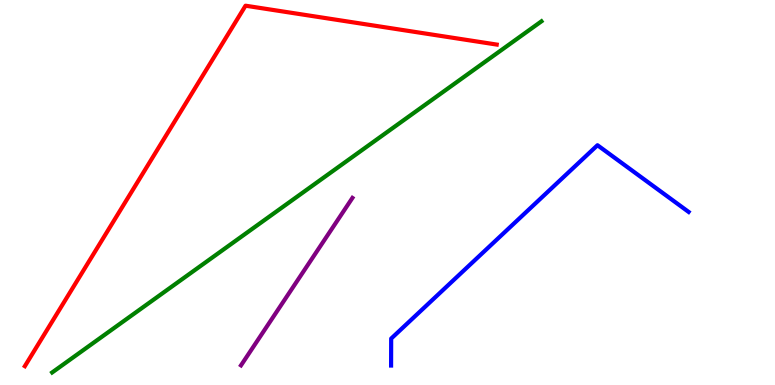[{'lines': ['blue', 'red'], 'intersections': []}, {'lines': ['green', 'red'], 'intersections': []}, {'lines': ['purple', 'red'], 'intersections': []}, {'lines': ['blue', 'green'], 'intersections': []}, {'lines': ['blue', 'purple'], 'intersections': []}, {'lines': ['green', 'purple'], 'intersections': []}]